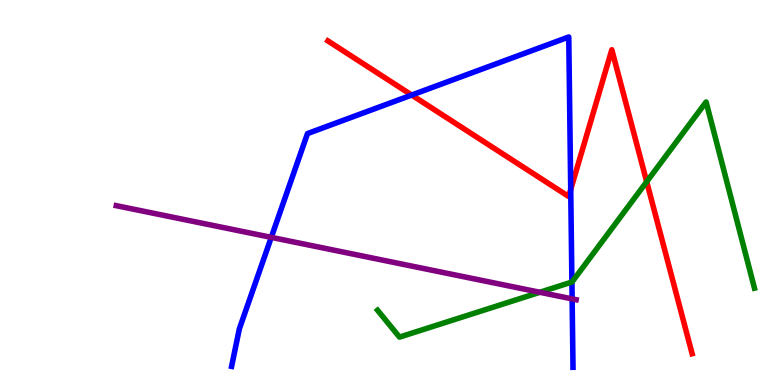[{'lines': ['blue', 'red'], 'intersections': [{'x': 5.31, 'y': 7.53}, {'x': 7.36, 'y': 5.08}]}, {'lines': ['green', 'red'], 'intersections': [{'x': 8.34, 'y': 5.28}]}, {'lines': ['purple', 'red'], 'intersections': []}, {'lines': ['blue', 'green'], 'intersections': [{'x': 7.38, 'y': 2.67}]}, {'lines': ['blue', 'purple'], 'intersections': [{'x': 3.5, 'y': 3.83}, {'x': 7.38, 'y': 2.24}]}, {'lines': ['green', 'purple'], 'intersections': [{'x': 6.97, 'y': 2.41}]}]